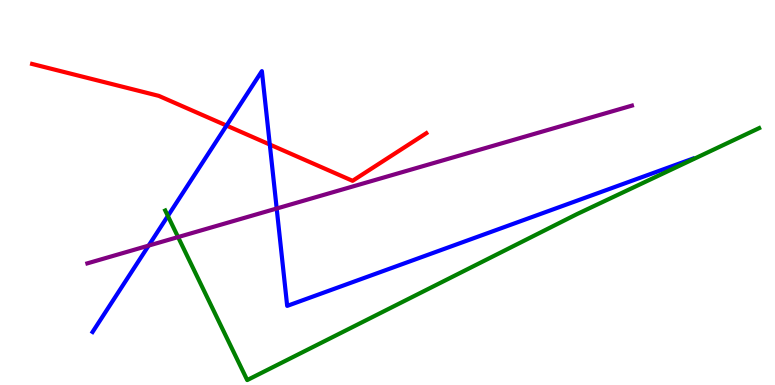[{'lines': ['blue', 'red'], 'intersections': [{'x': 2.92, 'y': 6.74}, {'x': 3.48, 'y': 6.25}]}, {'lines': ['green', 'red'], 'intersections': []}, {'lines': ['purple', 'red'], 'intersections': []}, {'lines': ['blue', 'green'], 'intersections': [{'x': 2.17, 'y': 4.39}]}, {'lines': ['blue', 'purple'], 'intersections': [{'x': 1.92, 'y': 3.62}, {'x': 3.57, 'y': 4.58}]}, {'lines': ['green', 'purple'], 'intersections': [{'x': 2.3, 'y': 3.84}]}]